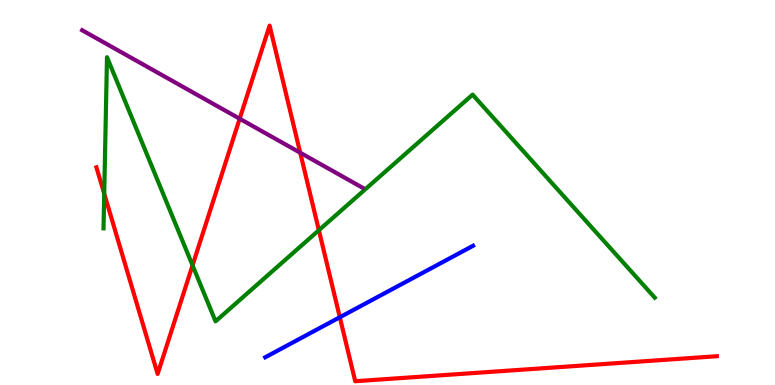[{'lines': ['blue', 'red'], 'intersections': [{'x': 4.38, 'y': 1.76}]}, {'lines': ['green', 'red'], 'intersections': [{'x': 1.34, 'y': 4.97}, {'x': 2.48, 'y': 3.11}, {'x': 4.11, 'y': 4.02}]}, {'lines': ['purple', 'red'], 'intersections': [{'x': 3.09, 'y': 6.92}, {'x': 3.87, 'y': 6.03}]}, {'lines': ['blue', 'green'], 'intersections': []}, {'lines': ['blue', 'purple'], 'intersections': []}, {'lines': ['green', 'purple'], 'intersections': []}]